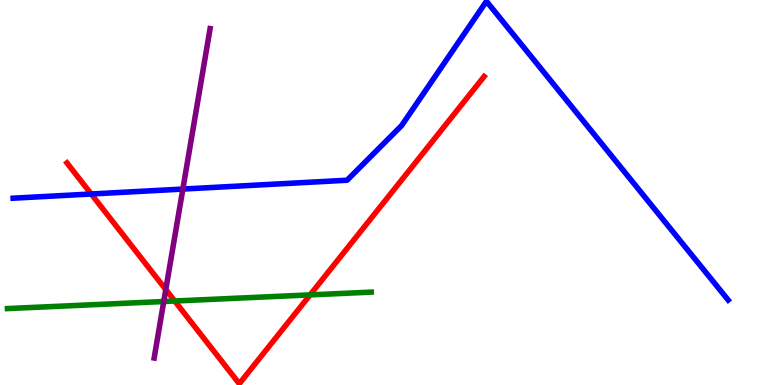[{'lines': ['blue', 'red'], 'intersections': [{'x': 1.18, 'y': 4.96}]}, {'lines': ['green', 'red'], 'intersections': [{'x': 2.25, 'y': 2.18}, {'x': 4.0, 'y': 2.34}]}, {'lines': ['purple', 'red'], 'intersections': [{'x': 2.14, 'y': 2.48}]}, {'lines': ['blue', 'green'], 'intersections': []}, {'lines': ['blue', 'purple'], 'intersections': [{'x': 2.36, 'y': 5.09}]}, {'lines': ['green', 'purple'], 'intersections': [{'x': 2.11, 'y': 2.17}]}]